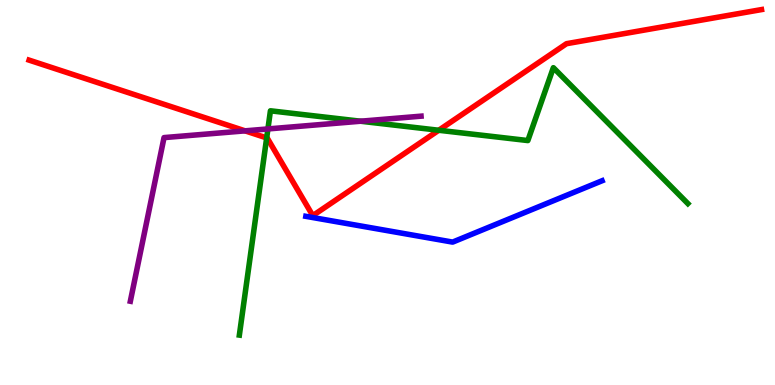[{'lines': ['blue', 'red'], 'intersections': []}, {'lines': ['green', 'red'], 'intersections': [{'x': 3.44, 'y': 6.42}, {'x': 5.66, 'y': 6.62}]}, {'lines': ['purple', 'red'], 'intersections': [{'x': 3.16, 'y': 6.6}]}, {'lines': ['blue', 'green'], 'intersections': []}, {'lines': ['blue', 'purple'], 'intersections': []}, {'lines': ['green', 'purple'], 'intersections': [{'x': 3.46, 'y': 6.65}, {'x': 4.65, 'y': 6.85}]}]